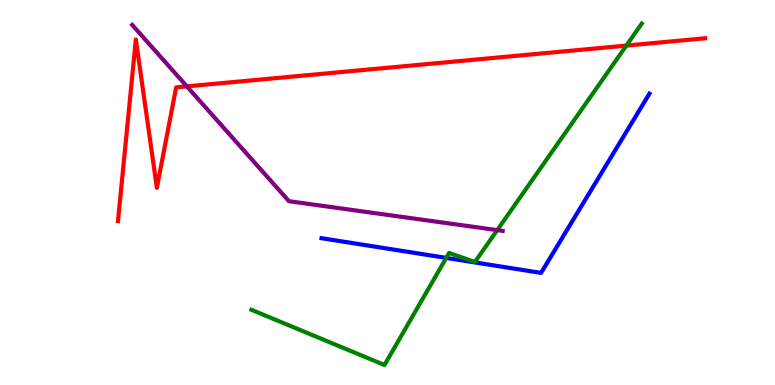[{'lines': ['blue', 'red'], 'intersections': []}, {'lines': ['green', 'red'], 'intersections': [{'x': 8.08, 'y': 8.82}]}, {'lines': ['purple', 'red'], 'intersections': [{'x': 2.41, 'y': 7.76}]}, {'lines': ['blue', 'green'], 'intersections': [{'x': 5.76, 'y': 3.3}]}, {'lines': ['blue', 'purple'], 'intersections': []}, {'lines': ['green', 'purple'], 'intersections': [{'x': 6.42, 'y': 4.02}]}]